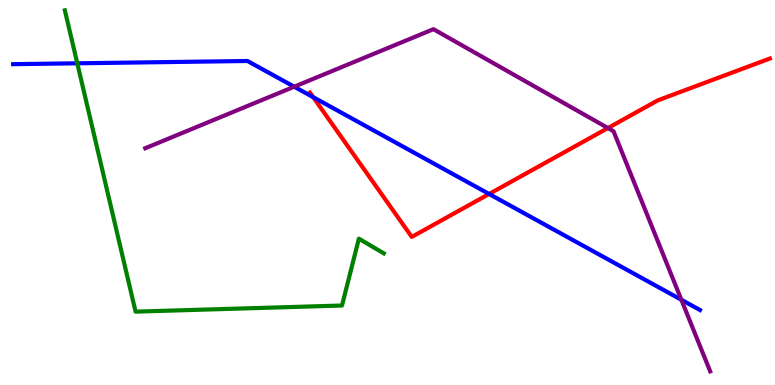[{'lines': ['blue', 'red'], 'intersections': [{'x': 4.04, 'y': 7.48}, {'x': 6.31, 'y': 4.96}]}, {'lines': ['green', 'red'], 'intersections': []}, {'lines': ['purple', 'red'], 'intersections': [{'x': 7.84, 'y': 6.67}]}, {'lines': ['blue', 'green'], 'intersections': [{'x': 0.997, 'y': 8.36}]}, {'lines': ['blue', 'purple'], 'intersections': [{'x': 3.8, 'y': 7.75}, {'x': 8.79, 'y': 2.21}]}, {'lines': ['green', 'purple'], 'intersections': []}]